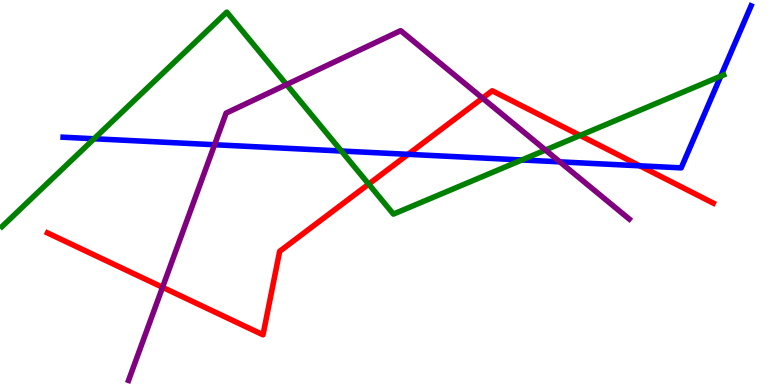[{'lines': ['blue', 'red'], 'intersections': [{'x': 5.27, 'y': 5.99}, {'x': 8.26, 'y': 5.69}]}, {'lines': ['green', 'red'], 'intersections': [{'x': 4.76, 'y': 5.22}, {'x': 7.49, 'y': 6.48}]}, {'lines': ['purple', 'red'], 'intersections': [{'x': 2.1, 'y': 2.54}, {'x': 6.23, 'y': 7.45}]}, {'lines': ['blue', 'green'], 'intersections': [{'x': 1.21, 'y': 6.4}, {'x': 4.4, 'y': 6.08}, {'x': 6.73, 'y': 5.85}, {'x': 9.3, 'y': 8.02}]}, {'lines': ['blue', 'purple'], 'intersections': [{'x': 2.77, 'y': 6.24}, {'x': 7.22, 'y': 5.8}]}, {'lines': ['green', 'purple'], 'intersections': [{'x': 3.7, 'y': 7.8}, {'x': 7.04, 'y': 6.1}]}]